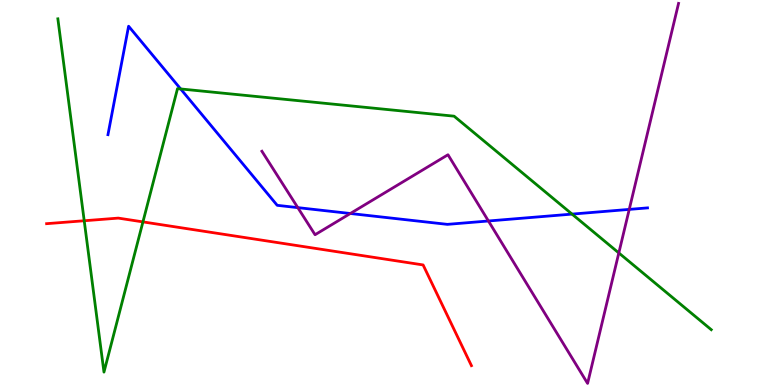[{'lines': ['blue', 'red'], 'intersections': []}, {'lines': ['green', 'red'], 'intersections': [{'x': 1.09, 'y': 4.27}, {'x': 1.84, 'y': 4.24}]}, {'lines': ['purple', 'red'], 'intersections': []}, {'lines': ['blue', 'green'], 'intersections': [{'x': 2.33, 'y': 7.69}, {'x': 7.38, 'y': 4.44}]}, {'lines': ['blue', 'purple'], 'intersections': [{'x': 3.84, 'y': 4.61}, {'x': 4.52, 'y': 4.45}, {'x': 6.3, 'y': 4.26}, {'x': 8.12, 'y': 4.56}]}, {'lines': ['green', 'purple'], 'intersections': [{'x': 7.98, 'y': 3.43}]}]